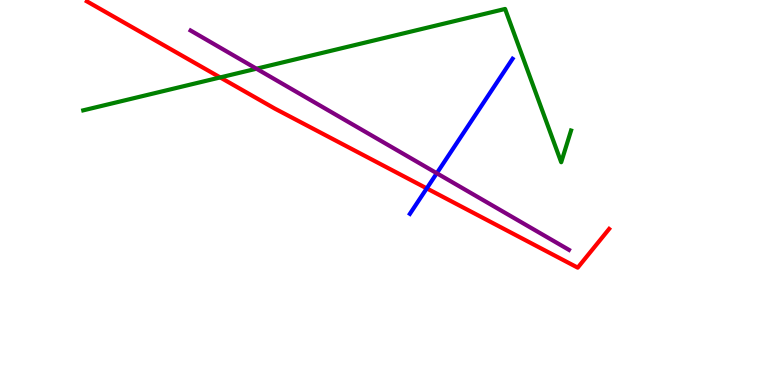[{'lines': ['blue', 'red'], 'intersections': [{'x': 5.51, 'y': 5.11}]}, {'lines': ['green', 'red'], 'intersections': [{'x': 2.84, 'y': 7.99}]}, {'lines': ['purple', 'red'], 'intersections': []}, {'lines': ['blue', 'green'], 'intersections': []}, {'lines': ['blue', 'purple'], 'intersections': [{'x': 5.64, 'y': 5.5}]}, {'lines': ['green', 'purple'], 'intersections': [{'x': 3.31, 'y': 8.22}]}]